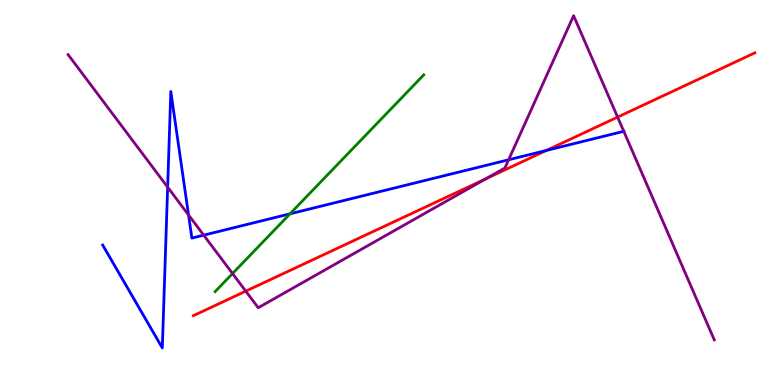[{'lines': ['blue', 'red'], 'intersections': [{'x': 7.05, 'y': 6.09}]}, {'lines': ['green', 'red'], 'intersections': []}, {'lines': ['purple', 'red'], 'intersections': [{'x': 3.17, 'y': 2.44}, {'x': 6.27, 'y': 5.36}, {'x': 7.97, 'y': 6.96}]}, {'lines': ['blue', 'green'], 'intersections': [{'x': 3.74, 'y': 4.45}]}, {'lines': ['blue', 'purple'], 'intersections': [{'x': 2.16, 'y': 5.14}, {'x': 2.43, 'y': 4.42}, {'x': 2.63, 'y': 3.89}, {'x': 6.56, 'y': 5.85}, {'x': 8.05, 'y': 6.59}]}, {'lines': ['green', 'purple'], 'intersections': [{'x': 3.0, 'y': 2.9}]}]